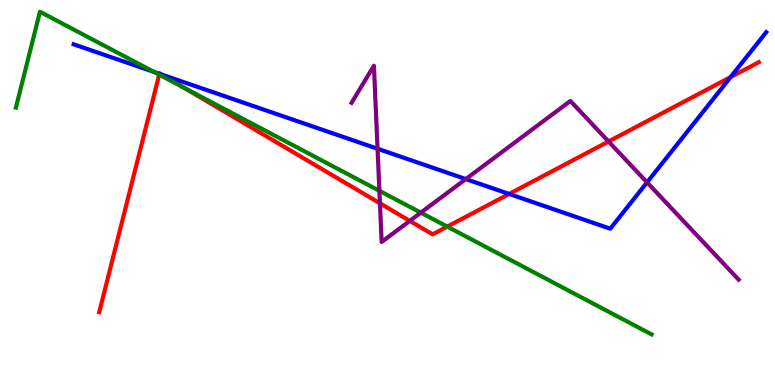[{'lines': ['blue', 'red'], 'intersections': [{'x': 2.06, 'y': 8.08}, {'x': 2.08, 'y': 8.06}, {'x': 6.57, 'y': 4.96}, {'x': 9.43, 'y': 8.0}]}, {'lines': ['green', 'red'], 'intersections': [{'x': 2.05, 'y': 8.06}, {'x': 2.37, 'y': 7.72}, {'x': 5.77, 'y': 4.11}]}, {'lines': ['purple', 'red'], 'intersections': [{'x': 4.9, 'y': 4.72}, {'x': 5.29, 'y': 4.26}, {'x': 7.85, 'y': 6.32}]}, {'lines': ['blue', 'green'], 'intersections': [{'x': 1.99, 'y': 8.13}]}, {'lines': ['blue', 'purple'], 'intersections': [{'x': 4.87, 'y': 6.14}, {'x': 6.01, 'y': 5.35}, {'x': 8.35, 'y': 5.26}]}, {'lines': ['green', 'purple'], 'intersections': [{'x': 4.9, 'y': 5.04}, {'x': 5.43, 'y': 4.48}]}]